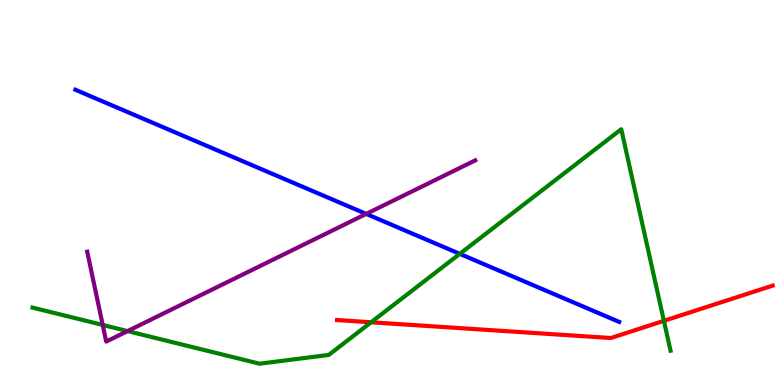[{'lines': ['blue', 'red'], 'intersections': []}, {'lines': ['green', 'red'], 'intersections': [{'x': 4.79, 'y': 1.63}, {'x': 8.57, 'y': 1.67}]}, {'lines': ['purple', 'red'], 'intersections': []}, {'lines': ['blue', 'green'], 'intersections': [{'x': 5.93, 'y': 3.41}]}, {'lines': ['blue', 'purple'], 'intersections': [{'x': 4.73, 'y': 4.44}]}, {'lines': ['green', 'purple'], 'intersections': [{'x': 1.33, 'y': 1.56}, {'x': 1.65, 'y': 1.4}]}]